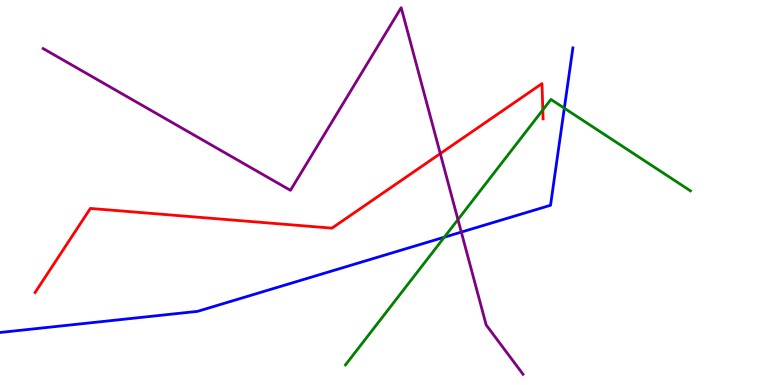[{'lines': ['blue', 'red'], 'intersections': []}, {'lines': ['green', 'red'], 'intersections': [{'x': 7.0, 'y': 7.14}]}, {'lines': ['purple', 'red'], 'intersections': [{'x': 5.68, 'y': 6.01}]}, {'lines': ['blue', 'green'], 'intersections': [{'x': 5.73, 'y': 3.84}, {'x': 7.28, 'y': 7.19}]}, {'lines': ['blue', 'purple'], 'intersections': [{'x': 5.95, 'y': 3.97}]}, {'lines': ['green', 'purple'], 'intersections': [{'x': 5.91, 'y': 4.3}]}]